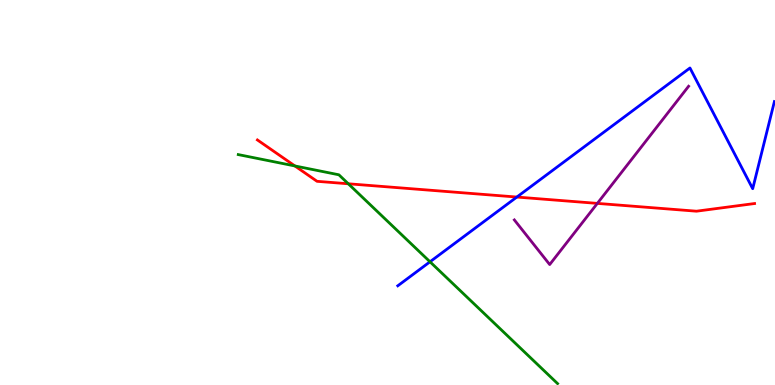[{'lines': ['blue', 'red'], 'intersections': [{'x': 6.67, 'y': 4.88}]}, {'lines': ['green', 'red'], 'intersections': [{'x': 3.81, 'y': 5.69}, {'x': 4.49, 'y': 5.23}]}, {'lines': ['purple', 'red'], 'intersections': [{'x': 7.71, 'y': 4.72}]}, {'lines': ['blue', 'green'], 'intersections': [{'x': 5.55, 'y': 3.2}]}, {'lines': ['blue', 'purple'], 'intersections': []}, {'lines': ['green', 'purple'], 'intersections': []}]